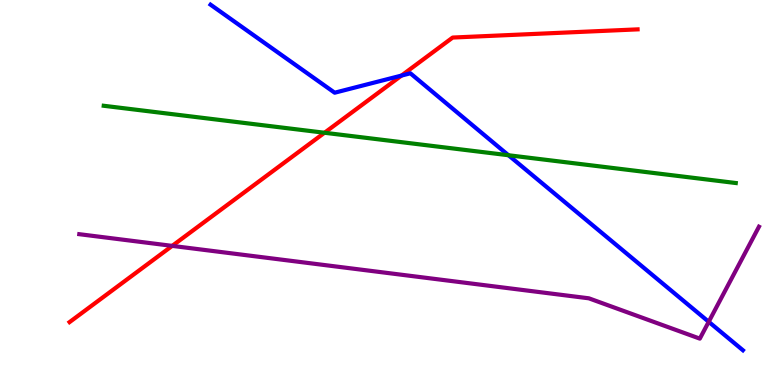[{'lines': ['blue', 'red'], 'intersections': [{'x': 5.18, 'y': 8.04}]}, {'lines': ['green', 'red'], 'intersections': [{'x': 4.19, 'y': 6.55}]}, {'lines': ['purple', 'red'], 'intersections': [{'x': 2.22, 'y': 3.61}]}, {'lines': ['blue', 'green'], 'intersections': [{'x': 6.56, 'y': 5.97}]}, {'lines': ['blue', 'purple'], 'intersections': [{'x': 9.14, 'y': 1.64}]}, {'lines': ['green', 'purple'], 'intersections': []}]